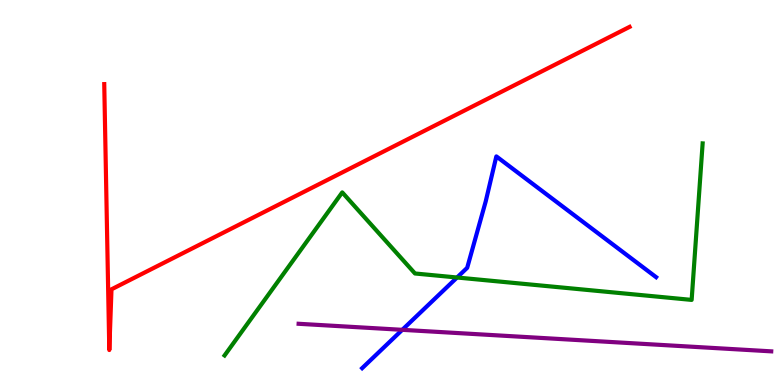[{'lines': ['blue', 'red'], 'intersections': []}, {'lines': ['green', 'red'], 'intersections': []}, {'lines': ['purple', 'red'], 'intersections': []}, {'lines': ['blue', 'green'], 'intersections': [{'x': 5.9, 'y': 2.79}]}, {'lines': ['blue', 'purple'], 'intersections': [{'x': 5.19, 'y': 1.43}]}, {'lines': ['green', 'purple'], 'intersections': []}]